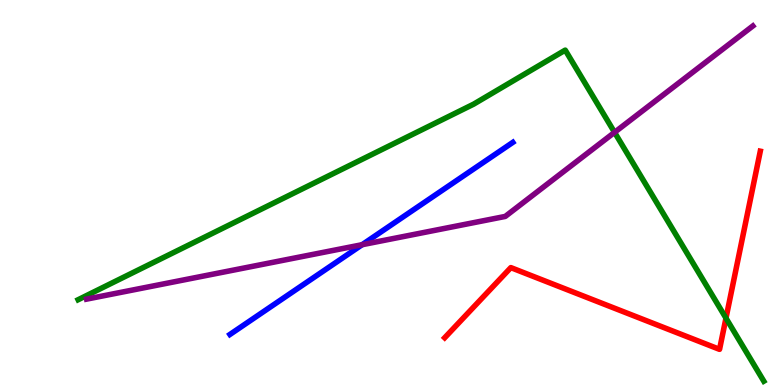[{'lines': ['blue', 'red'], 'intersections': []}, {'lines': ['green', 'red'], 'intersections': [{'x': 9.37, 'y': 1.74}]}, {'lines': ['purple', 'red'], 'intersections': []}, {'lines': ['blue', 'green'], 'intersections': []}, {'lines': ['blue', 'purple'], 'intersections': [{'x': 4.67, 'y': 3.64}]}, {'lines': ['green', 'purple'], 'intersections': [{'x': 7.93, 'y': 6.56}]}]